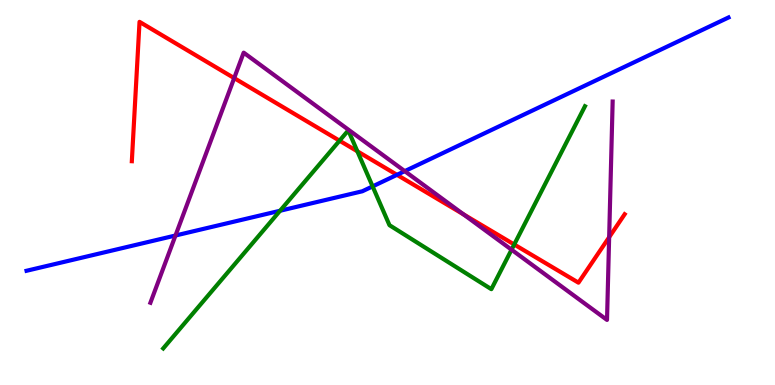[{'lines': ['blue', 'red'], 'intersections': [{'x': 5.12, 'y': 5.46}]}, {'lines': ['green', 'red'], 'intersections': [{'x': 4.38, 'y': 6.35}, {'x': 4.61, 'y': 6.07}, {'x': 6.64, 'y': 3.65}]}, {'lines': ['purple', 'red'], 'intersections': [{'x': 3.02, 'y': 7.97}, {'x': 5.98, 'y': 4.43}, {'x': 7.86, 'y': 3.84}]}, {'lines': ['blue', 'green'], 'intersections': [{'x': 3.61, 'y': 4.53}, {'x': 4.81, 'y': 5.16}]}, {'lines': ['blue', 'purple'], 'intersections': [{'x': 2.26, 'y': 3.88}, {'x': 5.22, 'y': 5.55}]}, {'lines': ['green', 'purple'], 'intersections': [{'x': 6.6, 'y': 3.51}]}]